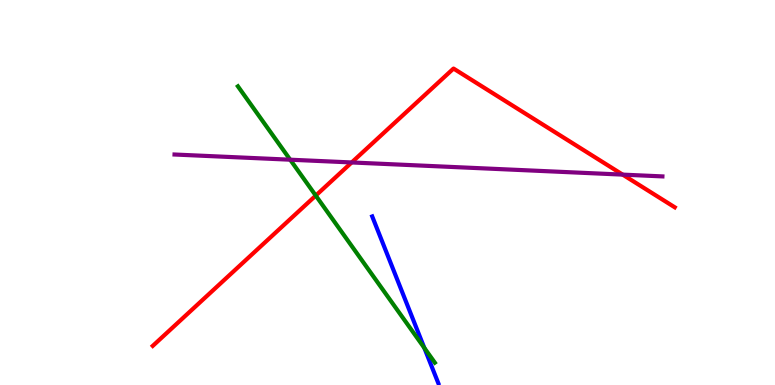[{'lines': ['blue', 'red'], 'intersections': []}, {'lines': ['green', 'red'], 'intersections': [{'x': 4.07, 'y': 4.92}]}, {'lines': ['purple', 'red'], 'intersections': [{'x': 4.54, 'y': 5.78}, {'x': 8.03, 'y': 5.46}]}, {'lines': ['blue', 'green'], 'intersections': [{'x': 5.48, 'y': 0.963}]}, {'lines': ['blue', 'purple'], 'intersections': []}, {'lines': ['green', 'purple'], 'intersections': [{'x': 3.74, 'y': 5.85}]}]